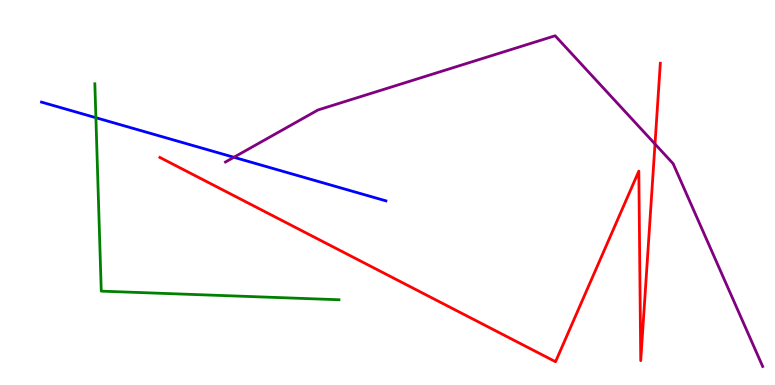[{'lines': ['blue', 'red'], 'intersections': []}, {'lines': ['green', 'red'], 'intersections': []}, {'lines': ['purple', 'red'], 'intersections': [{'x': 8.45, 'y': 6.26}]}, {'lines': ['blue', 'green'], 'intersections': [{'x': 1.24, 'y': 6.94}]}, {'lines': ['blue', 'purple'], 'intersections': [{'x': 3.02, 'y': 5.92}]}, {'lines': ['green', 'purple'], 'intersections': []}]